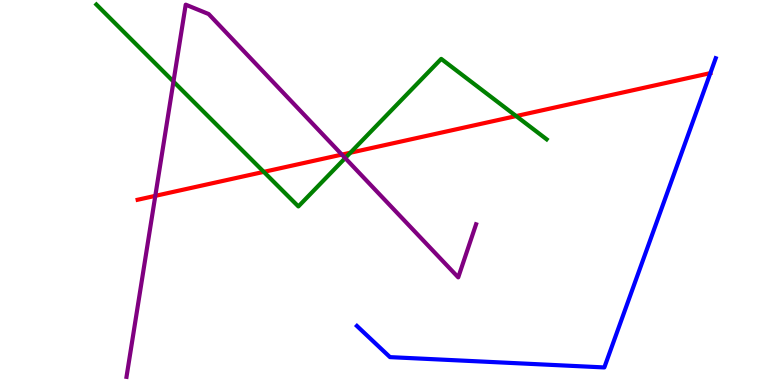[{'lines': ['blue', 'red'], 'intersections': []}, {'lines': ['green', 'red'], 'intersections': [{'x': 3.4, 'y': 5.54}, {'x': 4.52, 'y': 6.03}, {'x': 6.66, 'y': 6.99}]}, {'lines': ['purple', 'red'], 'intersections': [{'x': 2.0, 'y': 4.91}, {'x': 4.41, 'y': 5.98}]}, {'lines': ['blue', 'green'], 'intersections': []}, {'lines': ['blue', 'purple'], 'intersections': []}, {'lines': ['green', 'purple'], 'intersections': [{'x': 2.24, 'y': 7.88}, {'x': 4.45, 'y': 5.89}]}]